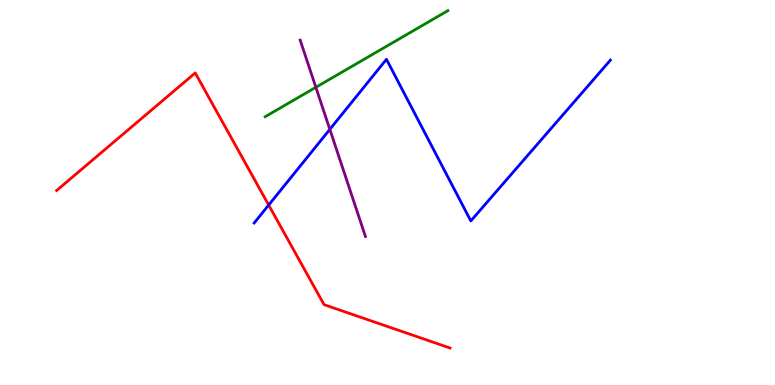[{'lines': ['blue', 'red'], 'intersections': [{'x': 3.47, 'y': 4.67}]}, {'lines': ['green', 'red'], 'intersections': []}, {'lines': ['purple', 'red'], 'intersections': []}, {'lines': ['blue', 'green'], 'intersections': []}, {'lines': ['blue', 'purple'], 'intersections': [{'x': 4.26, 'y': 6.64}]}, {'lines': ['green', 'purple'], 'intersections': [{'x': 4.08, 'y': 7.73}]}]